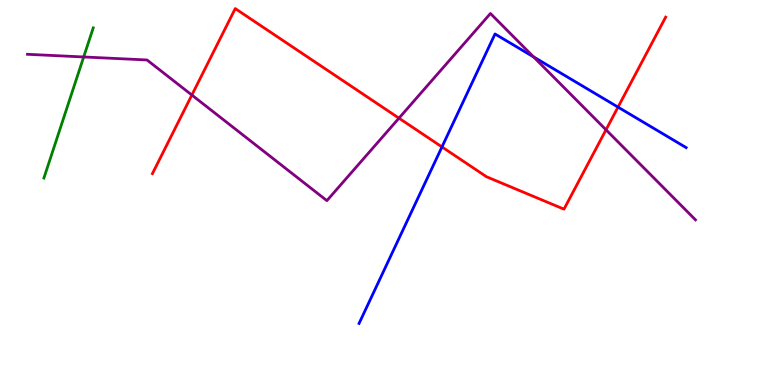[{'lines': ['blue', 'red'], 'intersections': [{'x': 5.7, 'y': 6.18}, {'x': 7.97, 'y': 7.22}]}, {'lines': ['green', 'red'], 'intersections': []}, {'lines': ['purple', 'red'], 'intersections': [{'x': 2.48, 'y': 7.53}, {'x': 5.15, 'y': 6.93}, {'x': 7.82, 'y': 6.63}]}, {'lines': ['blue', 'green'], 'intersections': []}, {'lines': ['blue', 'purple'], 'intersections': [{'x': 6.88, 'y': 8.52}]}, {'lines': ['green', 'purple'], 'intersections': [{'x': 1.08, 'y': 8.52}]}]